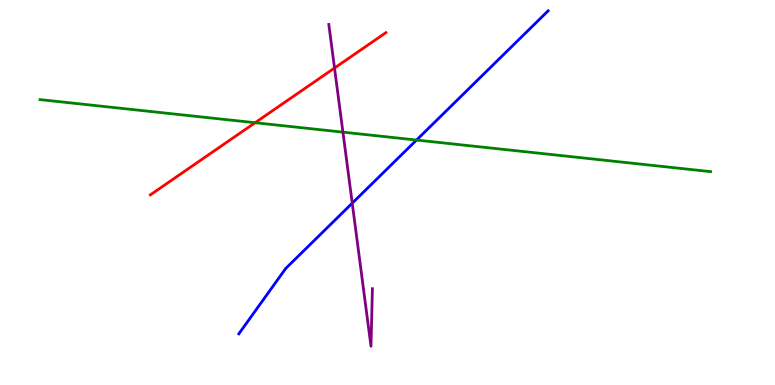[{'lines': ['blue', 'red'], 'intersections': []}, {'lines': ['green', 'red'], 'intersections': [{'x': 3.29, 'y': 6.81}]}, {'lines': ['purple', 'red'], 'intersections': [{'x': 4.32, 'y': 8.23}]}, {'lines': ['blue', 'green'], 'intersections': [{'x': 5.37, 'y': 6.36}]}, {'lines': ['blue', 'purple'], 'intersections': [{'x': 4.54, 'y': 4.72}]}, {'lines': ['green', 'purple'], 'intersections': [{'x': 4.42, 'y': 6.57}]}]